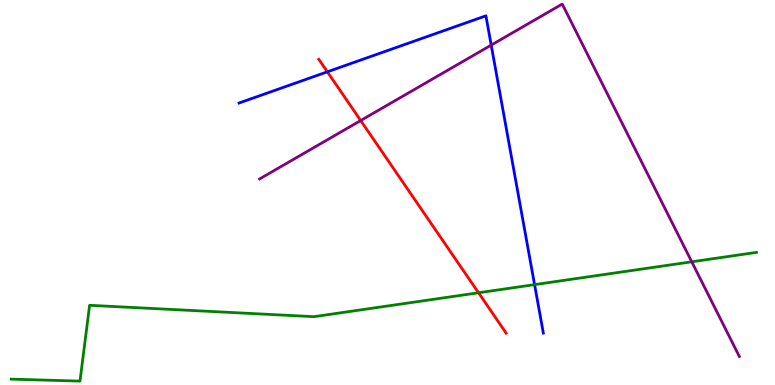[{'lines': ['blue', 'red'], 'intersections': [{'x': 4.22, 'y': 8.13}]}, {'lines': ['green', 'red'], 'intersections': [{'x': 6.17, 'y': 2.4}]}, {'lines': ['purple', 'red'], 'intersections': [{'x': 4.65, 'y': 6.87}]}, {'lines': ['blue', 'green'], 'intersections': [{'x': 6.9, 'y': 2.61}]}, {'lines': ['blue', 'purple'], 'intersections': [{'x': 6.34, 'y': 8.83}]}, {'lines': ['green', 'purple'], 'intersections': [{'x': 8.93, 'y': 3.2}]}]